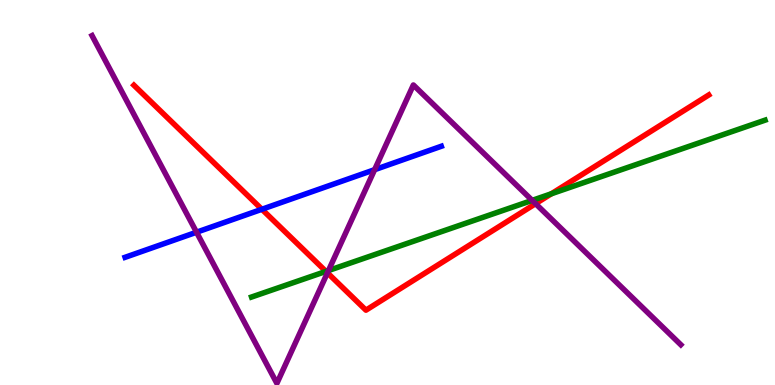[{'lines': ['blue', 'red'], 'intersections': [{'x': 3.38, 'y': 4.56}]}, {'lines': ['green', 'red'], 'intersections': [{'x': 4.21, 'y': 2.95}, {'x': 7.11, 'y': 4.97}]}, {'lines': ['purple', 'red'], 'intersections': [{'x': 4.22, 'y': 2.91}, {'x': 6.91, 'y': 4.71}]}, {'lines': ['blue', 'green'], 'intersections': []}, {'lines': ['blue', 'purple'], 'intersections': [{'x': 2.54, 'y': 3.97}, {'x': 4.83, 'y': 5.59}]}, {'lines': ['green', 'purple'], 'intersections': [{'x': 4.24, 'y': 2.97}, {'x': 6.87, 'y': 4.8}]}]